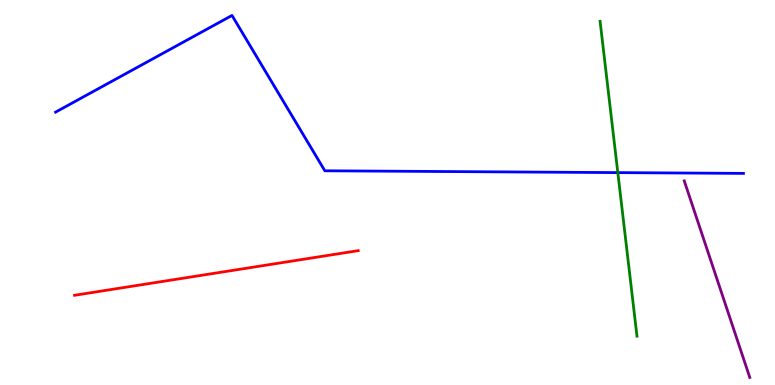[{'lines': ['blue', 'red'], 'intersections': []}, {'lines': ['green', 'red'], 'intersections': []}, {'lines': ['purple', 'red'], 'intersections': []}, {'lines': ['blue', 'green'], 'intersections': [{'x': 7.97, 'y': 5.52}]}, {'lines': ['blue', 'purple'], 'intersections': []}, {'lines': ['green', 'purple'], 'intersections': []}]